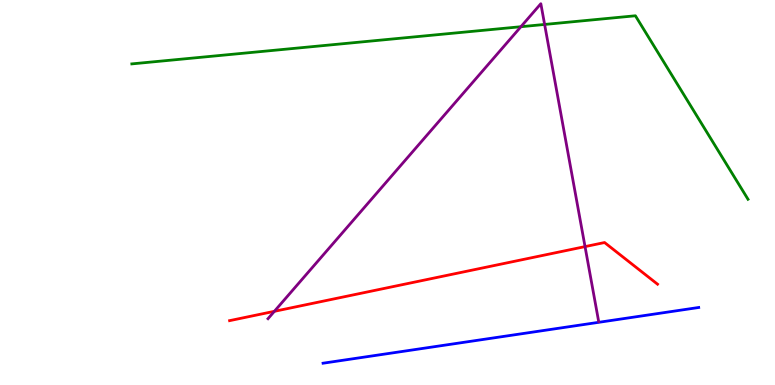[{'lines': ['blue', 'red'], 'intersections': []}, {'lines': ['green', 'red'], 'intersections': []}, {'lines': ['purple', 'red'], 'intersections': [{'x': 3.54, 'y': 1.91}, {'x': 7.55, 'y': 3.59}]}, {'lines': ['blue', 'green'], 'intersections': []}, {'lines': ['blue', 'purple'], 'intersections': []}, {'lines': ['green', 'purple'], 'intersections': [{'x': 6.72, 'y': 9.31}, {'x': 7.03, 'y': 9.36}]}]